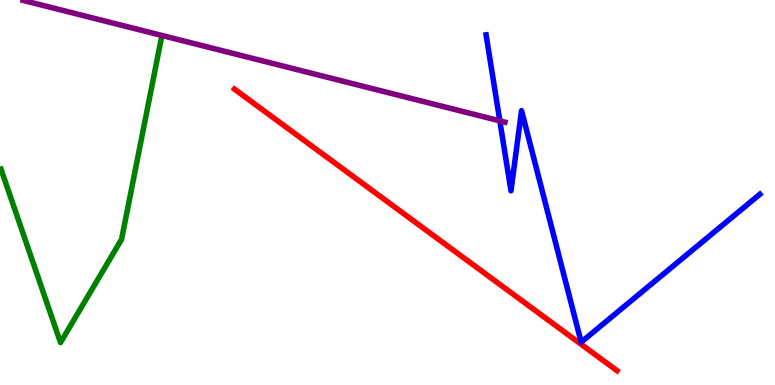[{'lines': ['blue', 'red'], 'intersections': []}, {'lines': ['green', 'red'], 'intersections': []}, {'lines': ['purple', 'red'], 'intersections': []}, {'lines': ['blue', 'green'], 'intersections': []}, {'lines': ['blue', 'purple'], 'intersections': [{'x': 6.45, 'y': 6.86}]}, {'lines': ['green', 'purple'], 'intersections': []}]